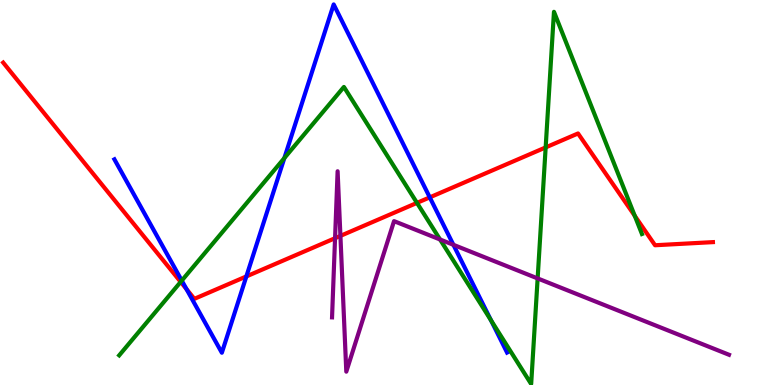[{'lines': ['blue', 'red'], 'intersections': [{'x': 2.41, 'y': 2.49}, {'x': 3.18, 'y': 2.82}, {'x': 5.55, 'y': 4.87}]}, {'lines': ['green', 'red'], 'intersections': [{'x': 2.33, 'y': 2.68}, {'x': 5.38, 'y': 4.73}, {'x': 7.04, 'y': 6.17}, {'x': 8.19, 'y': 4.4}]}, {'lines': ['purple', 'red'], 'intersections': [{'x': 4.32, 'y': 3.81}, {'x': 4.39, 'y': 3.87}]}, {'lines': ['blue', 'green'], 'intersections': [{'x': 2.35, 'y': 2.71}, {'x': 3.67, 'y': 5.89}, {'x': 6.34, 'y': 1.68}]}, {'lines': ['blue', 'purple'], 'intersections': [{'x': 5.85, 'y': 3.64}]}, {'lines': ['green', 'purple'], 'intersections': [{'x': 5.68, 'y': 3.78}, {'x': 6.94, 'y': 2.77}]}]